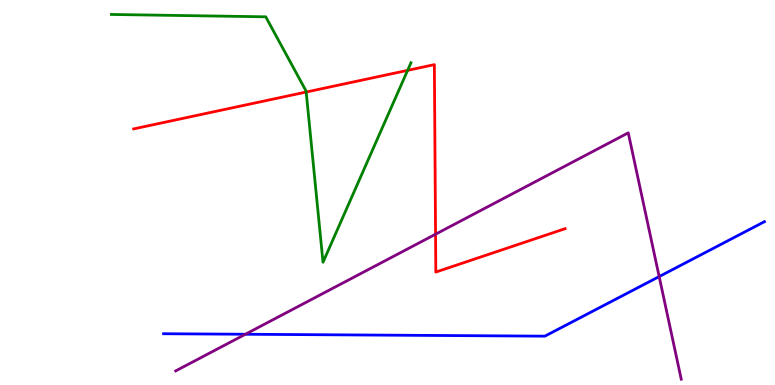[{'lines': ['blue', 'red'], 'intersections': []}, {'lines': ['green', 'red'], 'intersections': [{'x': 3.95, 'y': 7.61}, {'x': 5.26, 'y': 8.17}]}, {'lines': ['purple', 'red'], 'intersections': [{'x': 5.62, 'y': 3.92}]}, {'lines': ['blue', 'green'], 'intersections': []}, {'lines': ['blue', 'purple'], 'intersections': [{'x': 3.17, 'y': 1.32}, {'x': 8.51, 'y': 2.82}]}, {'lines': ['green', 'purple'], 'intersections': []}]